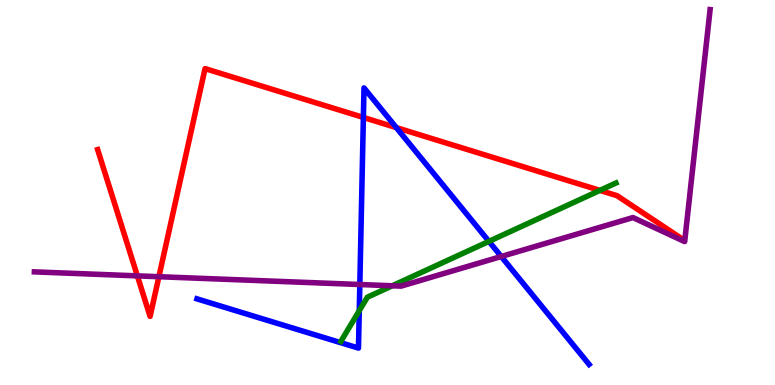[{'lines': ['blue', 'red'], 'intersections': [{'x': 4.69, 'y': 6.95}, {'x': 5.11, 'y': 6.69}]}, {'lines': ['green', 'red'], 'intersections': [{'x': 7.74, 'y': 5.05}]}, {'lines': ['purple', 'red'], 'intersections': [{'x': 1.77, 'y': 2.83}, {'x': 2.05, 'y': 2.81}]}, {'lines': ['blue', 'green'], 'intersections': [{'x': 4.64, 'y': 1.93}, {'x': 6.31, 'y': 3.73}]}, {'lines': ['blue', 'purple'], 'intersections': [{'x': 4.64, 'y': 2.61}, {'x': 6.47, 'y': 3.34}]}, {'lines': ['green', 'purple'], 'intersections': [{'x': 5.06, 'y': 2.58}]}]